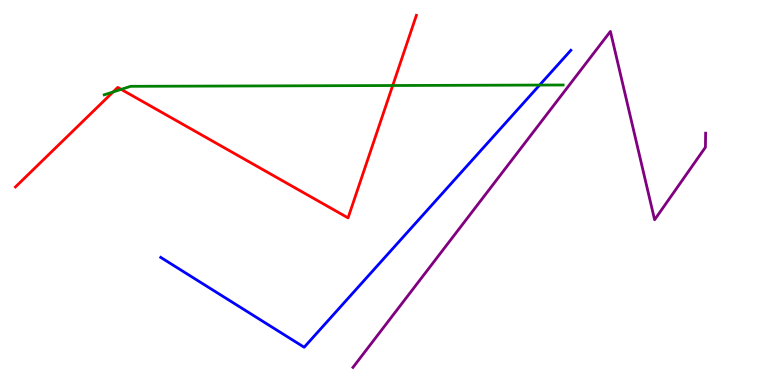[{'lines': ['blue', 'red'], 'intersections': []}, {'lines': ['green', 'red'], 'intersections': [{'x': 1.46, 'y': 7.61}, {'x': 1.56, 'y': 7.68}, {'x': 5.07, 'y': 7.78}]}, {'lines': ['purple', 'red'], 'intersections': []}, {'lines': ['blue', 'green'], 'intersections': [{'x': 6.96, 'y': 7.79}]}, {'lines': ['blue', 'purple'], 'intersections': []}, {'lines': ['green', 'purple'], 'intersections': []}]